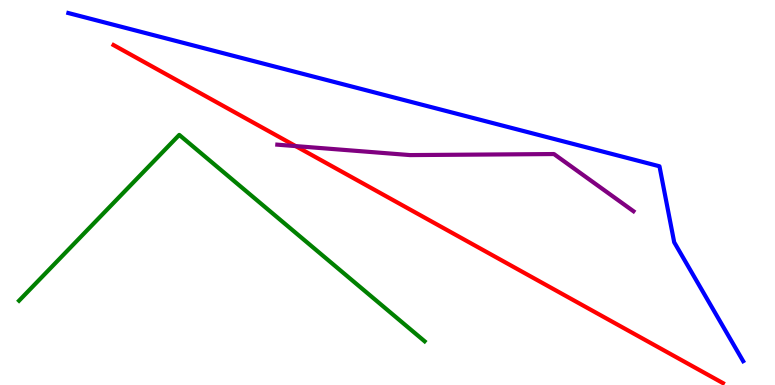[{'lines': ['blue', 'red'], 'intersections': []}, {'lines': ['green', 'red'], 'intersections': []}, {'lines': ['purple', 'red'], 'intersections': [{'x': 3.82, 'y': 6.21}]}, {'lines': ['blue', 'green'], 'intersections': []}, {'lines': ['blue', 'purple'], 'intersections': []}, {'lines': ['green', 'purple'], 'intersections': []}]